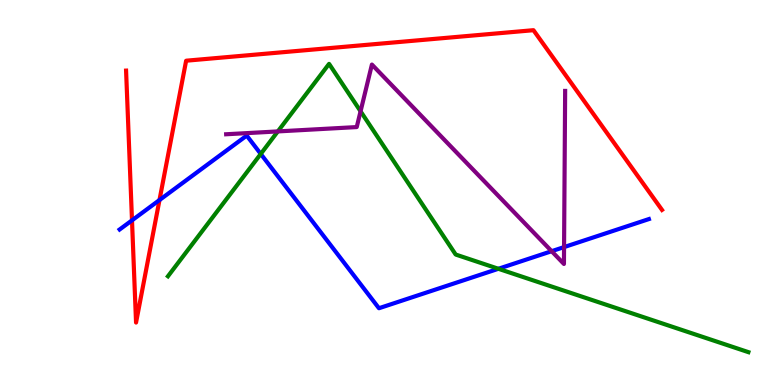[{'lines': ['blue', 'red'], 'intersections': [{'x': 1.7, 'y': 4.28}, {'x': 2.06, 'y': 4.8}]}, {'lines': ['green', 'red'], 'intersections': []}, {'lines': ['purple', 'red'], 'intersections': []}, {'lines': ['blue', 'green'], 'intersections': [{'x': 3.36, 'y': 6.0}, {'x': 6.43, 'y': 3.02}]}, {'lines': ['blue', 'purple'], 'intersections': [{'x': 7.12, 'y': 3.48}, {'x': 7.28, 'y': 3.58}]}, {'lines': ['green', 'purple'], 'intersections': [{'x': 3.58, 'y': 6.59}, {'x': 4.65, 'y': 7.11}]}]